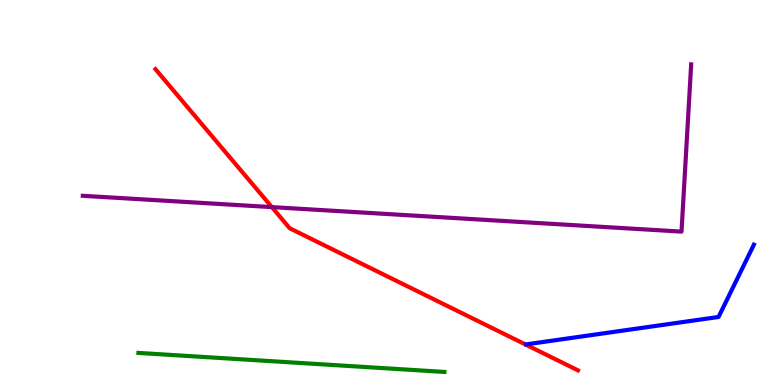[{'lines': ['blue', 'red'], 'intersections': []}, {'lines': ['green', 'red'], 'intersections': []}, {'lines': ['purple', 'red'], 'intersections': [{'x': 3.51, 'y': 4.62}]}, {'lines': ['blue', 'green'], 'intersections': []}, {'lines': ['blue', 'purple'], 'intersections': []}, {'lines': ['green', 'purple'], 'intersections': []}]